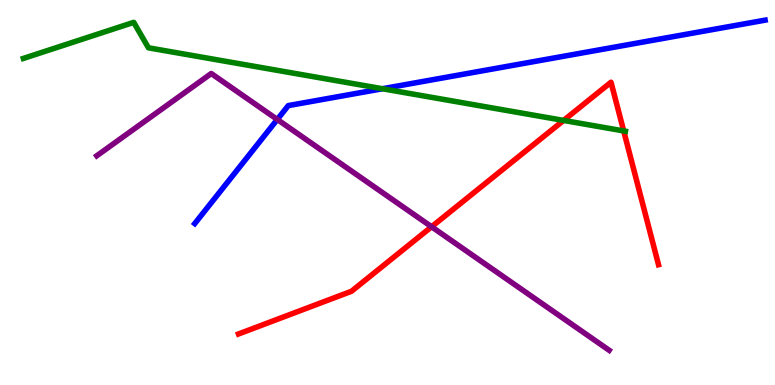[{'lines': ['blue', 'red'], 'intersections': []}, {'lines': ['green', 'red'], 'intersections': [{'x': 7.27, 'y': 6.87}, {'x': 8.05, 'y': 6.6}]}, {'lines': ['purple', 'red'], 'intersections': [{'x': 5.57, 'y': 4.11}]}, {'lines': ['blue', 'green'], 'intersections': [{'x': 4.93, 'y': 7.7}]}, {'lines': ['blue', 'purple'], 'intersections': [{'x': 3.58, 'y': 6.9}]}, {'lines': ['green', 'purple'], 'intersections': []}]